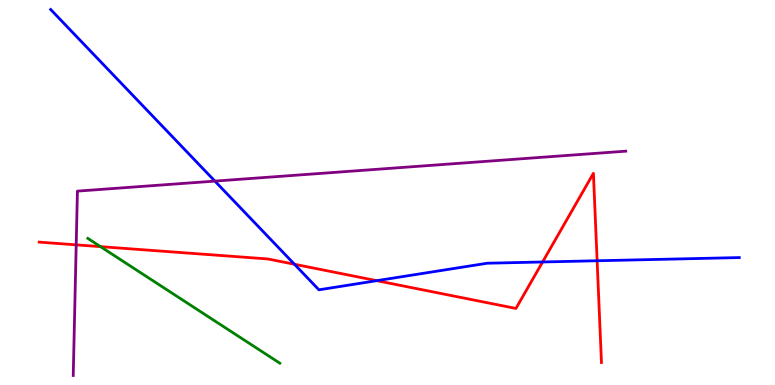[{'lines': ['blue', 'red'], 'intersections': [{'x': 3.8, 'y': 3.14}, {'x': 4.86, 'y': 2.71}, {'x': 7.0, 'y': 3.2}, {'x': 7.7, 'y': 3.23}]}, {'lines': ['green', 'red'], 'intersections': [{'x': 1.3, 'y': 3.59}]}, {'lines': ['purple', 'red'], 'intersections': [{'x': 0.983, 'y': 3.64}]}, {'lines': ['blue', 'green'], 'intersections': []}, {'lines': ['blue', 'purple'], 'intersections': [{'x': 2.77, 'y': 5.3}]}, {'lines': ['green', 'purple'], 'intersections': []}]